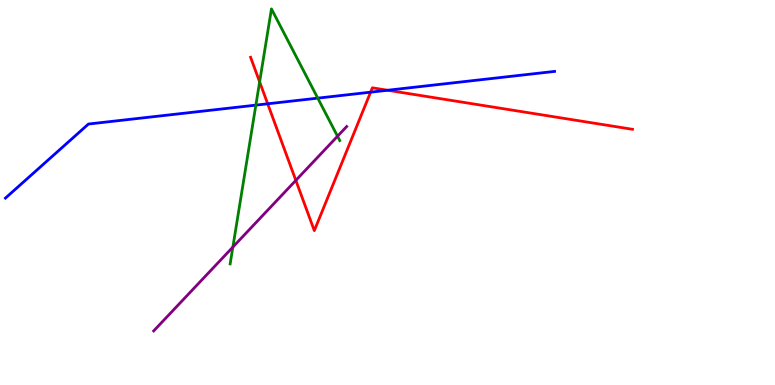[{'lines': ['blue', 'red'], 'intersections': [{'x': 3.45, 'y': 7.3}, {'x': 4.78, 'y': 7.61}, {'x': 5.0, 'y': 7.66}]}, {'lines': ['green', 'red'], 'intersections': [{'x': 3.35, 'y': 7.87}]}, {'lines': ['purple', 'red'], 'intersections': [{'x': 3.82, 'y': 5.31}]}, {'lines': ['blue', 'green'], 'intersections': [{'x': 3.3, 'y': 7.27}, {'x': 4.1, 'y': 7.45}]}, {'lines': ['blue', 'purple'], 'intersections': []}, {'lines': ['green', 'purple'], 'intersections': [{'x': 3.0, 'y': 3.58}, {'x': 4.36, 'y': 6.46}]}]